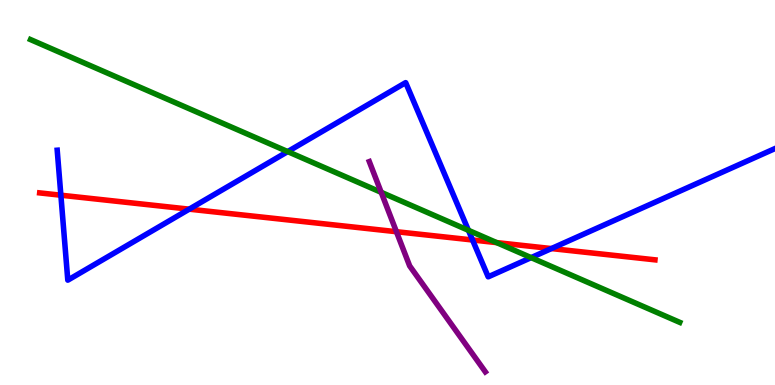[{'lines': ['blue', 'red'], 'intersections': [{'x': 0.785, 'y': 4.93}, {'x': 2.44, 'y': 4.57}, {'x': 6.1, 'y': 3.77}, {'x': 7.11, 'y': 3.54}]}, {'lines': ['green', 'red'], 'intersections': [{'x': 6.41, 'y': 3.7}]}, {'lines': ['purple', 'red'], 'intersections': [{'x': 5.12, 'y': 3.98}]}, {'lines': ['blue', 'green'], 'intersections': [{'x': 3.71, 'y': 6.06}, {'x': 6.04, 'y': 4.02}, {'x': 6.85, 'y': 3.31}]}, {'lines': ['blue', 'purple'], 'intersections': []}, {'lines': ['green', 'purple'], 'intersections': [{'x': 4.92, 'y': 5.0}]}]